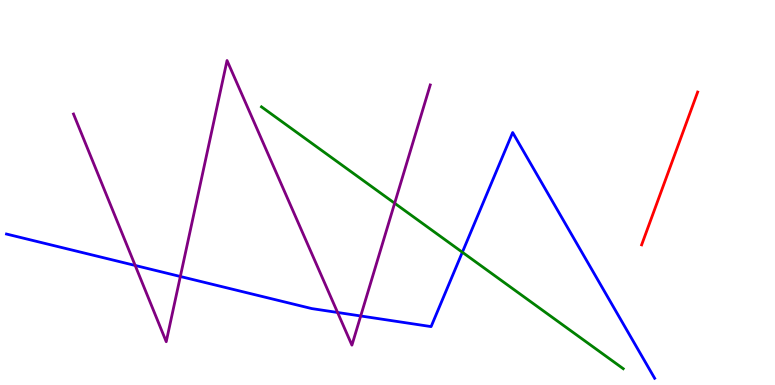[{'lines': ['blue', 'red'], 'intersections': []}, {'lines': ['green', 'red'], 'intersections': []}, {'lines': ['purple', 'red'], 'intersections': []}, {'lines': ['blue', 'green'], 'intersections': [{'x': 5.97, 'y': 3.45}]}, {'lines': ['blue', 'purple'], 'intersections': [{'x': 1.74, 'y': 3.1}, {'x': 2.33, 'y': 2.82}, {'x': 4.36, 'y': 1.88}, {'x': 4.65, 'y': 1.79}]}, {'lines': ['green', 'purple'], 'intersections': [{'x': 5.09, 'y': 4.72}]}]